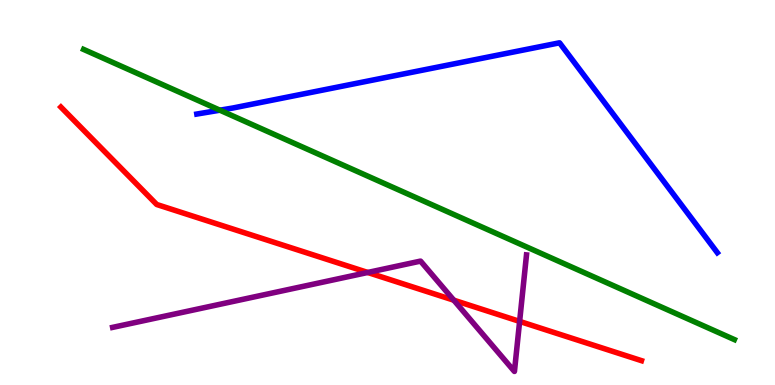[{'lines': ['blue', 'red'], 'intersections': []}, {'lines': ['green', 'red'], 'intersections': []}, {'lines': ['purple', 'red'], 'intersections': [{'x': 4.75, 'y': 2.92}, {'x': 5.86, 'y': 2.2}, {'x': 6.7, 'y': 1.65}]}, {'lines': ['blue', 'green'], 'intersections': [{'x': 2.84, 'y': 7.14}]}, {'lines': ['blue', 'purple'], 'intersections': []}, {'lines': ['green', 'purple'], 'intersections': []}]